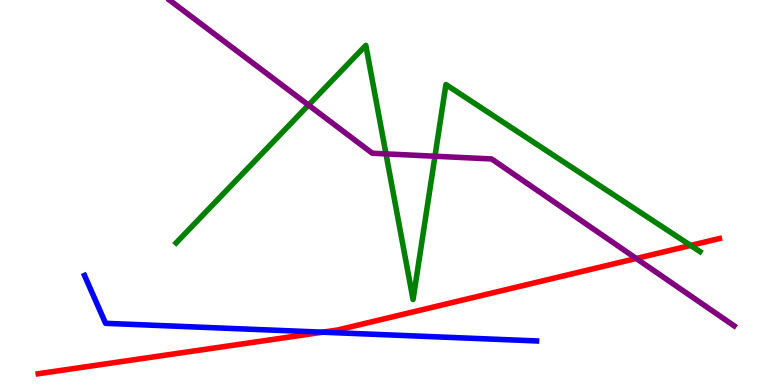[{'lines': ['blue', 'red'], 'intersections': [{'x': 4.16, 'y': 1.37}]}, {'lines': ['green', 'red'], 'intersections': [{'x': 8.91, 'y': 3.62}]}, {'lines': ['purple', 'red'], 'intersections': [{'x': 8.21, 'y': 3.29}]}, {'lines': ['blue', 'green'], 'intersections': []}, {'lines': ['blue', 'purple'], 'intersections': []}, {'lines': ['green', 'purple'], 'intersections': [{'x': 3.98, 'y': 7.27}, {'x': 4.98, 'y': 6.0}, {'x': 5.61, 'y': 5.94}]}]